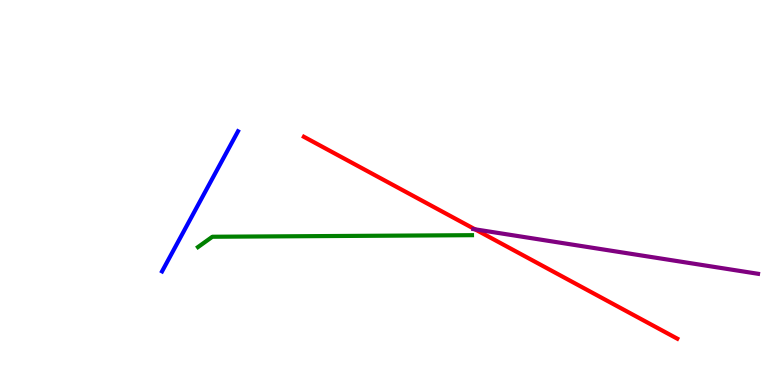[{'lines': ['blue', 'red'], 'intersections': []}, {'lines': ['green', 'red'], 'intersections': []}, {'lines': ['purple', 'red'], 'intersections': [{'x': 6.13, 'y': 4.04}]}, {'lines': ['blue', 'green'], 'intersections': []}, {'lines': ['blue', 'purple'], 'intersections': []}, {'lines': ['green', 'purple'], 'intersections': []}]